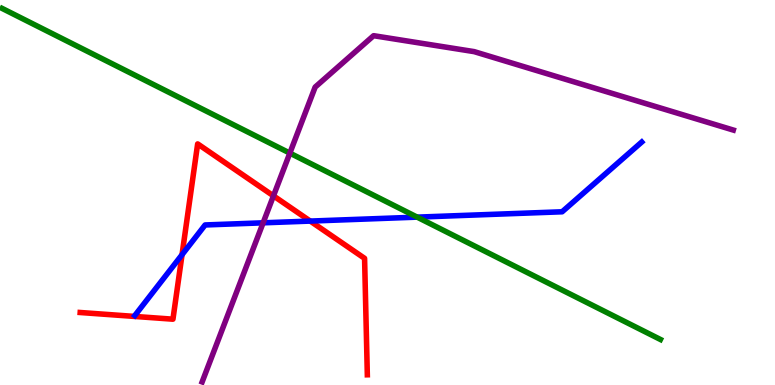[{'lines': ['blue', 'red'], 'intersections': [{'x': 2.35, 'y': 3.38}, {'x': 4.0, 'y': 4.26}]}, {'lines': ['green', 'red'], 'intersections': []}, {'lines': ['purple', 'red'], 'intersections': [{'x': 3.53, 'y': 4.91}]}, {'lines': ['blue', 'green'], 'intersections': [{'x': 5.38, 'y': 4.36}]}, {'lines': ['blue', 'purple'], 'intersections': [{'x': 3.4, 'y': 4.21}]}, {'lines': ['green', 'purple'], 'intersections': [{'x': 3.74, 'y': 6.02}]}]